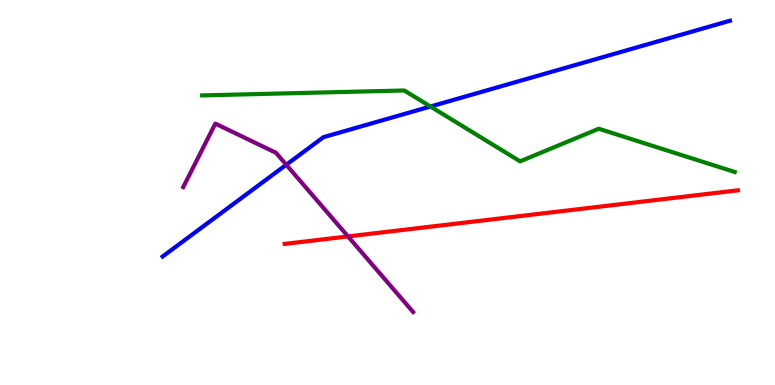[{'lines': ['blue', 'red'], 'intersections': []}, {'lines': ['green', 'red'], 'intersections': []}, {'lines': ['purple', 'red'], 'intersections': [{'x': 4.49, 'y': 3.86}]}, {'lines': ['blue', 'green'], 'intersections': [{'x': 5.55, 'y': 7.23}]}, {'lines': ['blue', 'purple'], 'intersections': [{'x': 3.69, 'y': 5.72}]}, {'lines': ['green', 'purple'], 'intersections': []}]